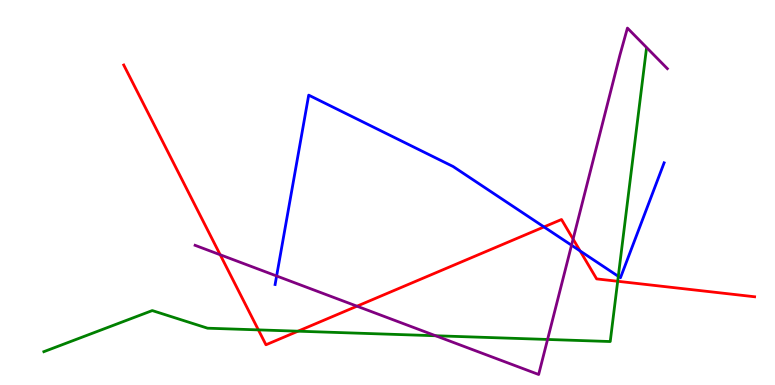[{'lines': ['blue', 'red'], 'intersections': [{'x': 7.02, 'y': 4.11}, {'x': 7.49, 'y': 3.48}]}, {'lines': ['green', 'red'], 'intersections': [{'x': 3.33, 'y': 1.43}, {'x': 3.85, 'y': 1.4}, {'x': 7.97, 'y': 2.69}]}, {'lines': ['purple', 'red'], 'intersections': [{'x': 2.84, 'y': 3.38}, {'x': 4.61, 'y': 2.05}, {'x': 7.39, 'y': 3.79}]}, {'lines': ['blue', 'green'], 'intersections': [{'x': 7.98, 'y': 2.82}]}, {'lines': ['blue', 'purple'], 'intersections': [{'x': 3.57, 'y': 2.83}, {'x': 7.37, 'y': 3.63}]}, {'lines': ['green', 'purple'], 'intersections': [{'x': 5.62, 'y': 1.28}, {'x': 7.07, 'y': 1.18}]}]